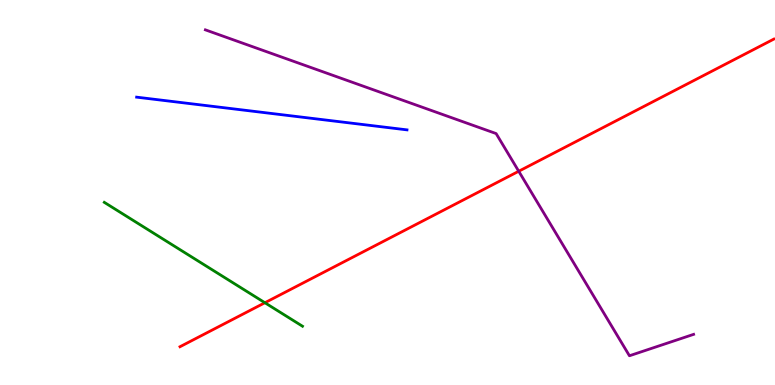[{'lines': ['blue', 'red'], 'intersections': []}, {'lines': ['green', 'red'], 'intersections': [{'x': 3.42, 'y': 2.14}]}, {'lines': ['purple', 'red'], 'intersections': [{'x': 6.69, 'y': 5.55}]}, {'lines': ['blue', 'green'], 'intersections': []}, {'lines': ['blue', 'purple'], 'intersections': []}, {'lines': ['green', 'purple'], 'intersections': []}]